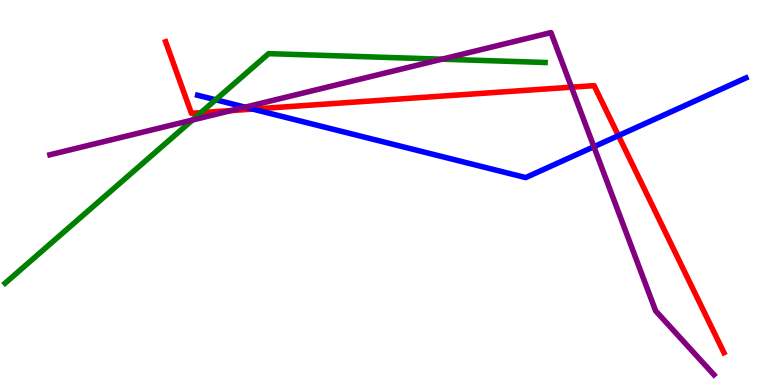[{'lines': ['blue', 'red'], 'intersections': [{'x': 3.26, 'y': 7.17}, {'x': 7.98, 'y': 6.48}]}, {'lines': ['green', 'red'], 'intersections': [{'x': 2.59, 'y': 7.07}]}, {'lines': ['purple', 'red'], 'intersections': [{'x': 2.98, 'y': 7.13}, {'x': 7.37, 'y': 7.74}]}, {'lines': ['blue', 'green'], 'intersections': [{'x': 2.78, 'y': 7.41}]}, {'lines': ['blue', 'purple'], 'intersections': [{'x': 3.16, 'y': 7.22}, {'x': 7.66, 'y': 6.19}]}, {'lines': ['green', 'purple'], 'intersections': [{'x': 2.48, 'y': 6.88}, {'x': 5.7, 'y': 8.46}]}]